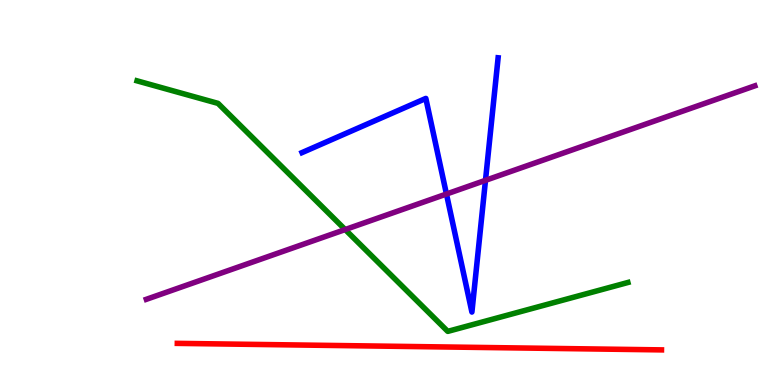[{'lines': ['blue', 'red'], 'intersections': []}, {'lines': ['green', 'red'], 'intersections': []}, {'lines': ['purple', 'red'], 'intersections': []}, {'lines': ['blue', 'green'], 'intersections': []}, {'lines': ['blue', 'purple'], 'intersections': [{'x': 5.76, 'y': 4.96}, {'x': 6.26, 'y': 5.32}]}, {'lines': ['green', 'purple'], 'intersections': [{'x': 4.45, 'y': 4.04}]}]